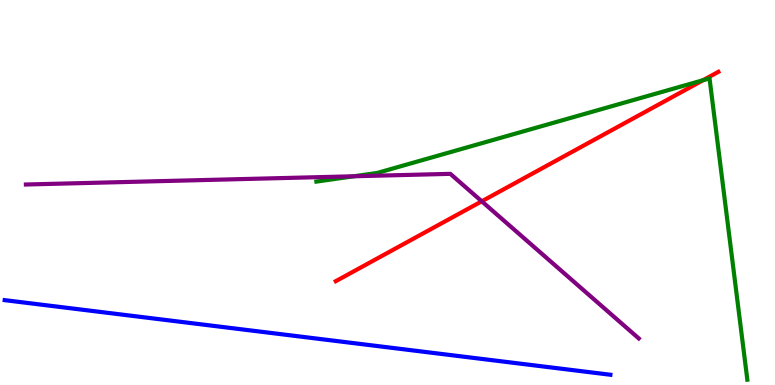[{'lines': ['blue', 'red'], 'intersections': []}, {'lines': ['green', 'red'], 'intersections': [{'x': 9.07, 'y': 7.92}]}, {'lines': ['purple', 'red'], 'intersections': [{'x': 6.22, 'y': 4.77}]}, {'lines': ['blue', 'green'], 'intersections': []}, {'lines': ['blue', 'purple'], 'intersections': []}, {'lines': ['green', 'purple'], 'intersections': [{'x': 4.57, 'y': 5.42}]}]